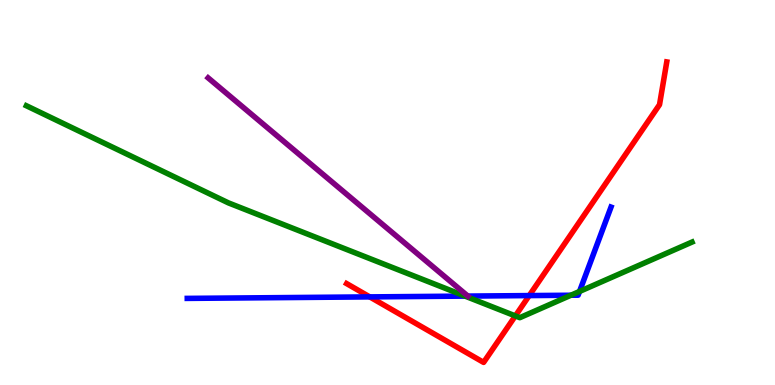[{'lines': ['blue', 'red'], 'intersections': [{'x': 4.77, 'y': 2.29}, {'x': 6.83, 'y': 2.32}]}, {'lines': ['green', 'red'], 'intersections': [{'x': 6.65, 'y': 1.79}]}, {'lines': ['purple', 'red'], 'intersections': []}, {'lines': ['blue', 'green'], 'intersections': [{'x': 6.0, 'y': 2.31}, {'x': 7.37, 'y': 2.33}, {'x': 7.48, 'y': 2.43}]}, {'lines': ['blue', 'purple'], 'intersections': [{'x': 6.04, 'y': 2.31}]}, {'lines': ['green', 'purple'], 'intersections': []}]